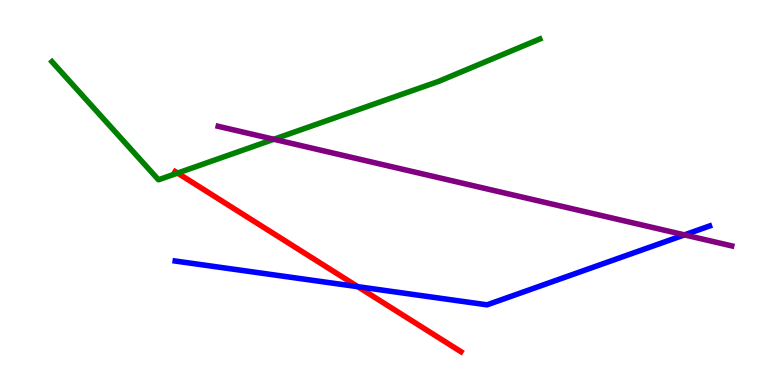[{'lines': ['blue', 'red'], 'intersections': [{'x': 4.62, 'y': 2.55}]}, {'lines': ['green', 'red'], 'intersections': [{'x': 2.29, 'y': 5.5}]}, {'lines': ['purple', 'red'], 'intersections': []}, {'lines': ['blue', 'green'], 'intersections': []}, {'lines': ['blue', 'purple'], 'intersections': [{'x': 8.83, 'y': 3.9}]}, {'lines': ['green', 'purple'], 'intersections': [{'x': 3.53, 'y': 6.38}]}]